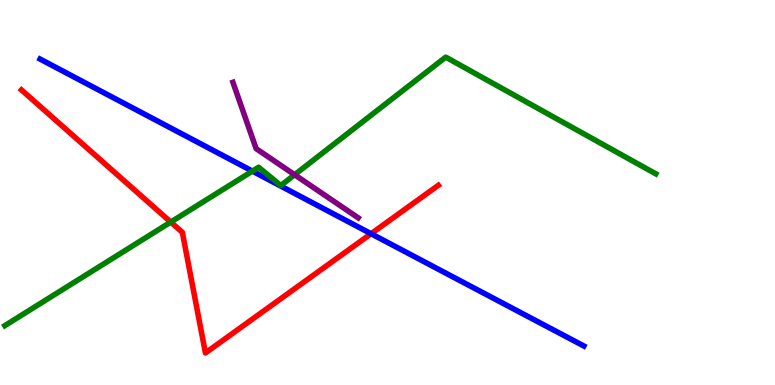[{'lines': ['blue', 'red'], 'intersections': [{'x': 4.79, 'y': 3.93}]}, {'lines': ['green', 'red'], 'intersections': [{'x': 2.2, 'y': 4.23}]}, {'lines': ['purple', 'red'], 'intersections': []}, {'lines': ['blue', 'green'], 'intersections': [{'x': 3.26, 'y': 5.56}]}, {'lines': ['blue', 'purple'], 'intersections': []}, {'lines': ['green', 'purple'], 'intersections': [{'x': 3.8, 'y': 5.46}]}]